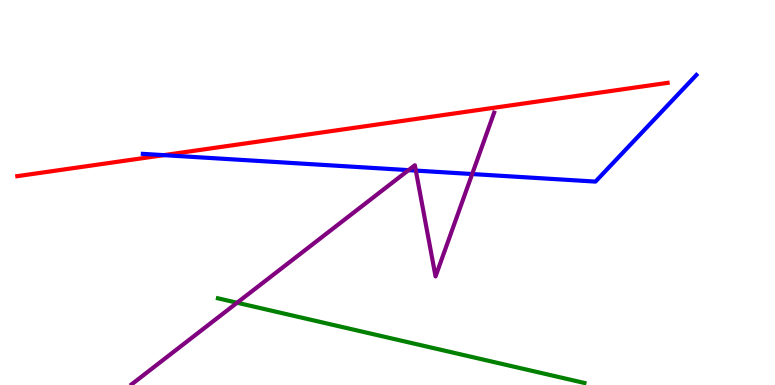[{'lines': ['blue', 'red'], 'intersections': [{'x': 2.11, 'y': 5.97}]}, {'lines': ['green', 'red'], 'intersections': []}, {'lines': ['purple', 'red'], 'intersections': []}, {'lines': ['blue', 'green'], 'intersections': []}, {'lines': ['blue', 'purple'], 'intersections': [{'x': 5.27, 'y': 5.58}, {'x': 5.37, 'y': 5.57}, {'x': 6.09, 'y': 5.48}]}, {'lines': ['green', 'purple'], 'intersections': [{'x': 3.06, 'y': 2.14}]}]